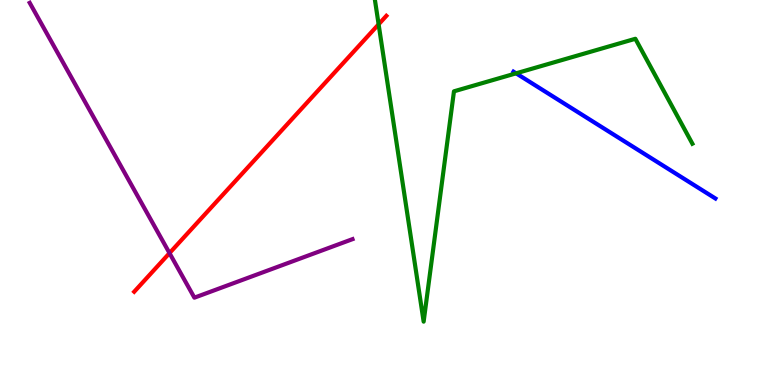[{'lines': ['blue', 'red'], 'intersections': []}, {'lines': ['green', 'red'], 'intersections': [{'x': 4.89, 'y': 9.37}]}, {'lines': ['purple', 'red'], 'intersections': [{'x': 2.19, 'y': 3.43}]}, {'lines': ['blue', 'green'], 'intersections': [{'x': 6.66, 'y': 8.1}]}, {'lines': ['blue', 'purple'], 'intersections': []}, {'lines': ['green', 'purple'], 'intersections': []}]